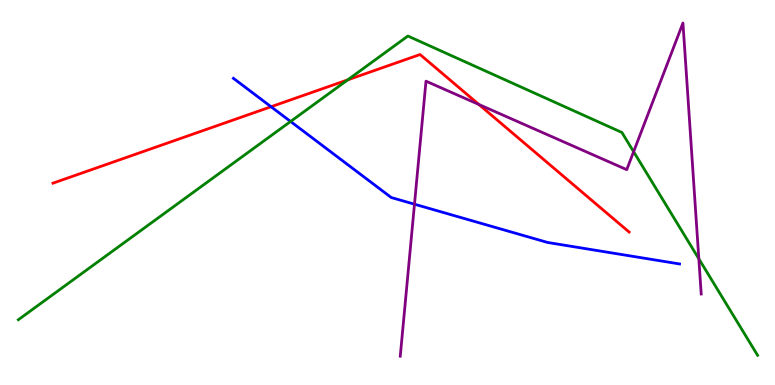[{'lines': ['blue', 'red'], 'intersections': [{'x': 3.5, 'y': 7.23}]}, {'lines': ['green', 'red'], 'intersections': [{'x': 4.49, 'y': 7.93}]}, {'lines': ['purple', 'red'], 'intersections': [{'x': 6.18, 'y': 7.29}]}, {'lines': ['blue', 'green'], 'intersections': [{'x': 3.75, 'y': 6.84}]}, {'lines': ['blue', 'purple'], 'intersections': [{'x': 5.35, 'y': 4.7}]}, {'lines': ['green', 'purple'], 'intersections': [{'x': 8.18, 'y': 6.06}, {'x': 9.02, 'y': 3.28}]}]